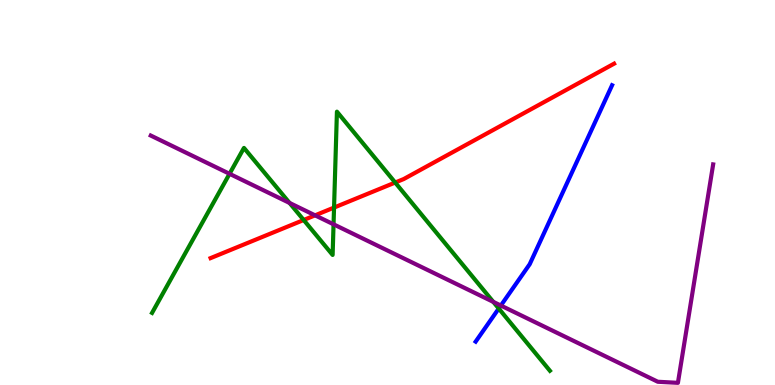[{'lines': ['blue', 'red'], 'intersections': []}, {'lines': ['green', 'red'], 'intersections': [{'x': 3.92, 'y': 4.29}, {'x': 4.31, 'y': 4.61}, {'x': 5.1, 'y': 5.26}]}, {'lines': ['purple', 'red'], 'intersections': [{'x': 4.07, 'y': 4.41}]}, {'lines': ['blue', 'green'], 'intersections': [{'x': 6.44, 'y': 1.99}]}, {'lines': ['blue', 'purple'], 'intersections': [{'x': 6.46, 'y': 2.06}]}, {'lines': ['green', 'purple'], 'intersections': [{'x': 2.96, 'y': 5.49}, {'x': 3.74, 'y': 4.73}, {'x': 4.3, 'y': 4.17}, {'x': 6.36, 'y': 2.16}]}]